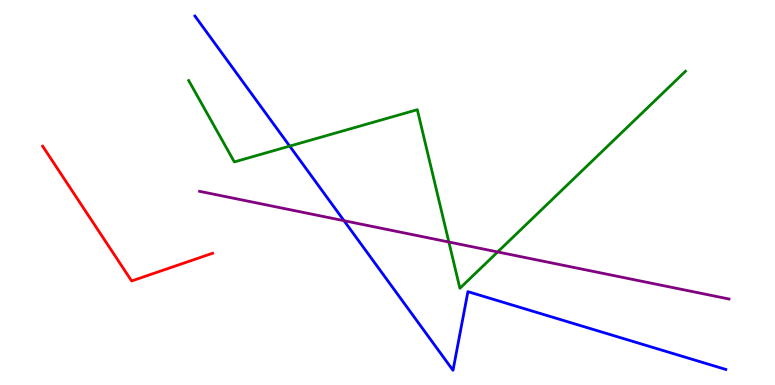[{'lines': ['blue', 'red'], 'intersections': []}, {'lines': ['green', 'red'], 'intersections': []}, {'lines': ['purple', 'red'], 'intersections': []}, {'lines': ['blue', 'green'], 'intersections': [{'x': 3.74, 'y': 6.2}]}, {'lines': ['blue', 'purple'], 'intersections': [{'x': 4.44, 'y': 4.27}]}, {'lines': ['green', 'purple'], 'intersections': [{'x': 5.79, 'y': 3.71}, {'x': 6.42, 'y': 3.46}]}]